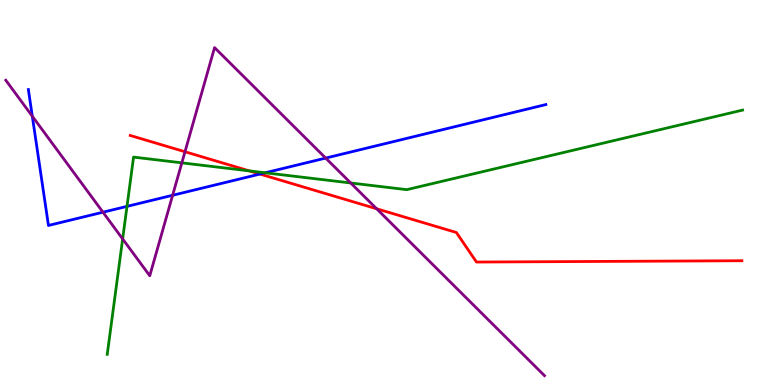[{'lines': ['blue', 'red'], 'intersections': [{'x': 3.35, 'y': 5.48}]}, {'lines': ['green', 'red'], 'intersections': [{'x': 3.22, 'y': 5.56}]}, {'lines': ['purple', 'red'], 'intersections': [{'x': 2.39, 'y': 6.06}, {'x': 4.86, 'y': 4.58}]}, {'lines': ['blue', 'green'], 'intersections': [{'x': 1.64, 'y': 4.64}, {'x': 3.42, 'y': 5.51}]}, {'lines': ['blue', 'purple'], 'intersections': [{'x': 0.417, 'y': 6.98}, {'x': 1.33, 'y': 4.49}, {'x': 2.23, 'y': 4.93}, {'x': 4.2, 'y': 5.89}]}, {'lines': ['green', 'purple'], 'intersections': [{'x': 1.58, 'y': 3.79}, {'x': 2.35, 'y': 5.77}, {'x': 4.53, 'y': 5.25}]}]